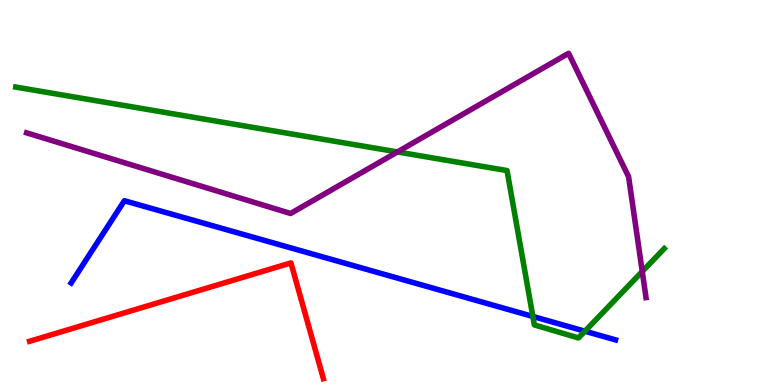[{'lines': ['blue', 'red'], 'intersections': []}, {'lines': ['green', 'red'], 'intersections': []}, {'lines': ['purple', 'red'], 'intersections': []}, {'lines': ['blue', 'green'], 'intersections': [{'x': 6.88, 'y': 1.78}, {'x': 7.55, 'y': 1.4}]}, {'lines': ['blue', 'purple'], 'intersections': []}, {'lines': ['green', 'purple'], 'intersections': [{'x': 5.13, 'y': 6.05}, {'x': 8.29, 'y': 2.95}]}]